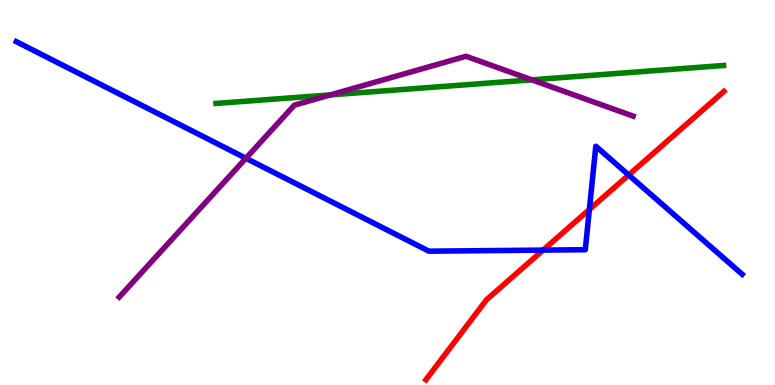[{'lines': ['blue', 'red'], 'intersections': [{'x': 7.01, 'y': 3.5}, {'x': 7.6, 'y': 4.56}, {'x': 8.11, 'y': 5.45}]}, {'lines': ['green', 'red'], 'intersections': []}, {'lines': ['purple', 'red'], 'intersections': []}, {'lines': ['blue', 'green'], 'intersections': []}, {'lines': ['blue', 'purple'], 'intersections': [{'x': 3.17, 'y': 5.89}]}, {'lines': ['green', 'purple'], 'intersections': [{'x': 4.26, 'y': 7.54}, {'x': 6.86, 'y': 7.93}]}]